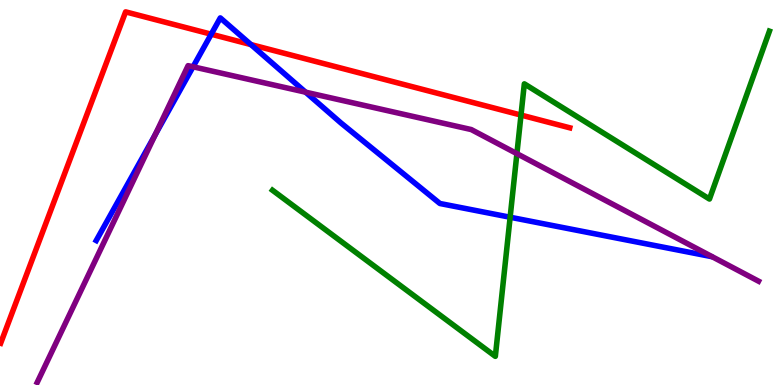[{'lines': ['blue', 'red'], 'intersections': [{'x': 2.73, 'y': 9.11}, {'x': 3.24, 'y': 8.84}]}, {'lines': ['green', 'red'], 'intersections': [{'x': 6.72, 'y': 7.01}]}, {'lines': ['purple', 'red'], 'intersections': []}, {'lines': ['blue', 'green'], 'intersections': [{'x': 6.58, 'y': 4.36}]}, {'lines': ['blue', 'purple'], 'intersections': [{'x': 2.0, 'y': 6.5}, {'x': 2.49, 'y': 8.27}, {'x': 3.94, 'y': 7.61}]}, {'lines': ['green', 'purple'], 'intersections': [{'x': 6.67, 'y': 6.01}]}]